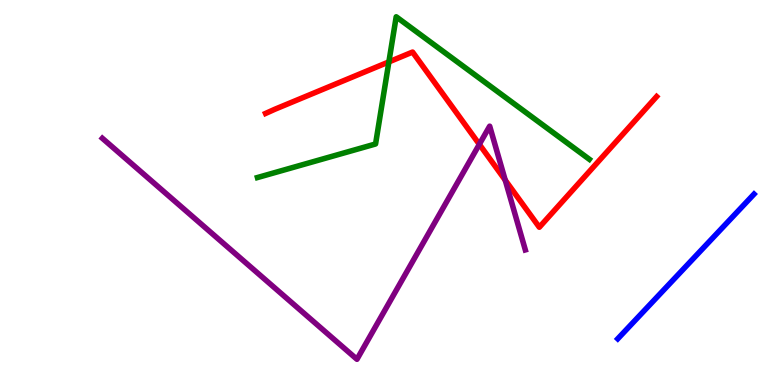[{'lines': ['blue', 'red'], 'intersections': []}, {'lines': ['green', 'red'], 'intersections': [{'x': 5.02, 'y': 8.39}]}, {'lines': ['purple', 'red'], 'intersections': [{'x': 6.18, 'y': 6.25}, {'x': 6.52, 'y': 5.32}]}, {'lines': ['blue', 'green'], 'intersections': []}, {'lines': ['blue', 'purple'], 'intersections': []}, {'lines': ['green', 'purple'], 'intersections': []}]